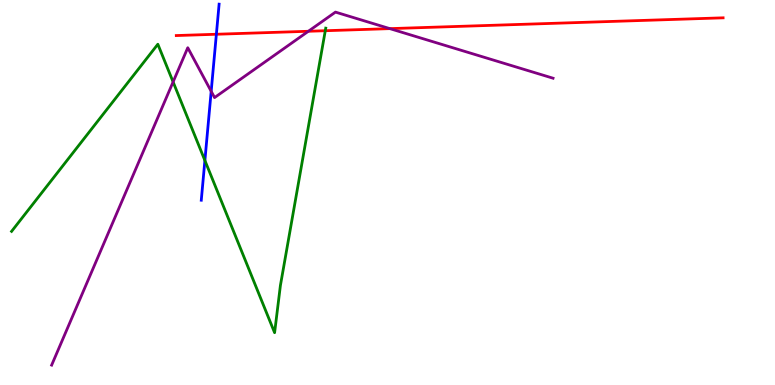[{'lines': ['blue', 'red'], 'intersections': [{'x': 2.79, 'y': 9.11}]}, {'lines': ['green', 'red'], 'intersections': [{'x': 4.2, 'y': 9.2}]}, {'lines': ['purple', 'red'], 'intersections': [{'x': 3.98, 'y': 9.19}, {'x': 5.03, 'y': 9.26}]}, {'lines': ['blue', 'green'], 'intersections': [{'x': 2.64, 'y': 5.83}]}, {'lines': ['blue', 'purple'], 'intersections': [{'x': 2.72, 'y': 7.63}]}, {'lines': ['green', 'purple'], 'intersections': [{'x': 2.23, 'y': 7.87}]}]